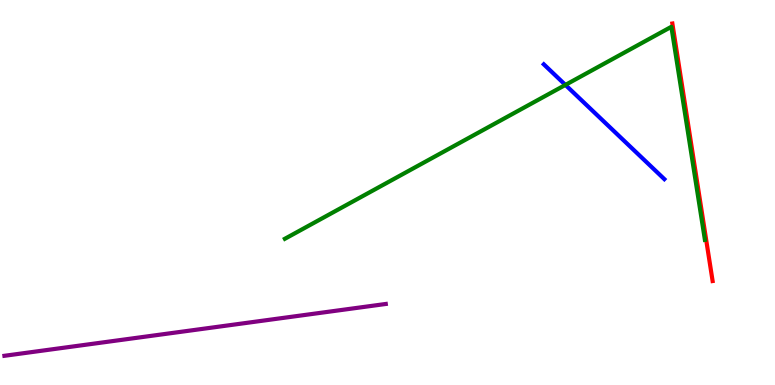[{'lines': ['blue', 'red'], 'intersections': []}, {'lines': ['green', 'red'], 'intersections': []}, {'lines': ['purple', 'red'], 'intersections': []}, {'lines': ['blue', 'green'], 'intersections': [{'x': 7.3, 'y': 7.79}]}, {'lines': ['blue', 'purple'], 'intersections': []}, {'lines': ['green', 'purple'], 'intersections': []}]